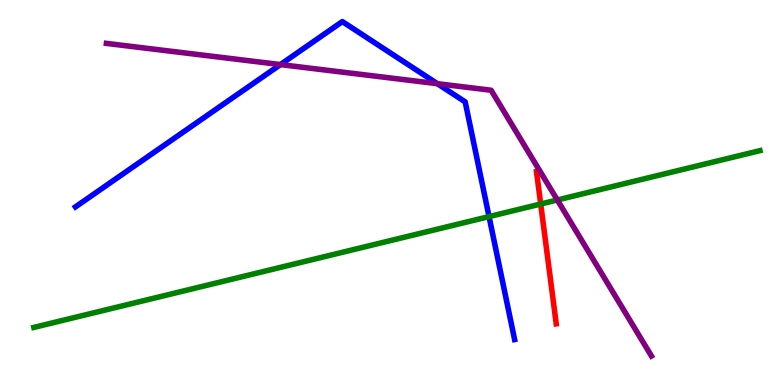[{'lines': ['blue', 'red'], 'intersections': []}, {'lines': ['green', 'red'], 'intersections': [{'x': 6.98, 'y': 4.7}]}, {'lines': ['purple', 'red'], 'intersections': []}, {'lines': ['blue', 'green'], 'intersections': [{'x': 6.31, 'y': 4.37}]}, {'lines': ['blue', 'purple'], 'intersections': [{'x': 3.62, 'y': 8.32}, {'x': 5.64, 'y': 7.83}]}, {'lines': ['green', 'purple'], 'intersections': [{'x': 7.19, 'y': 4.81}]}]